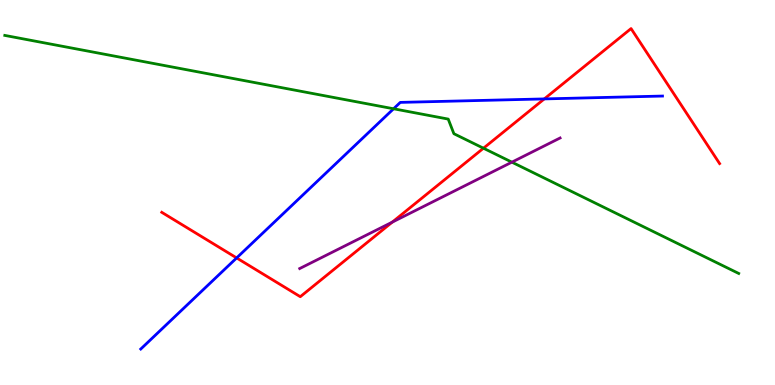[{'lines': ['blue', 'red'], 'intersections': [{'x': 3.05, 'y': 3.3}, {'x': 7.02, 'y': 7.43}]}, {'lines': ['green', 'red'], 'intersections': [{'x': 6.24, 'y': 6.15}]}, {'lines': ['purple', 'red'], 'intersections': [{'x': 5.06, 'y': 4.23}]}, {'lines': ['blue', 'green'], 'intersections': [{'x': 5.08, 'y': 7.17}]}, {'lines': ['blue', 'purple'], 'intersections': []}, {'lines': ['green', 'purple'], 'intersections': [{'x': 6.6, 'y': 5.79}]}]